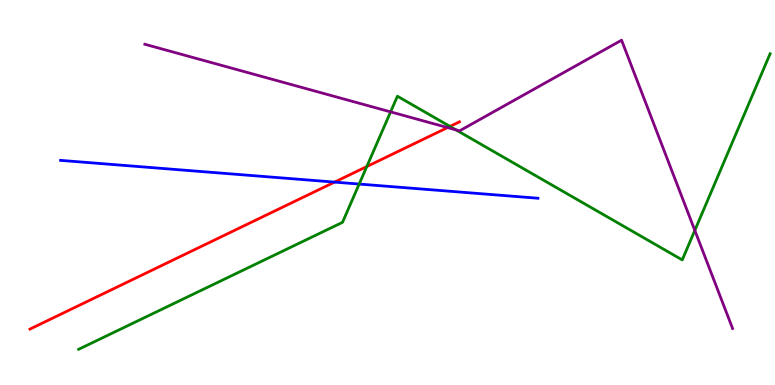[{'lines': ['blue', 'red'], 'intersections': [{'x': 4.32, 'y': 5.27}]}, {'lines': ['green', 'red'], 'intersections': [{'x': 4.73, 'y': 5.67}, {'x': 5.81, 'y': 6.72}]}, {'lines': ['purple', 'red'], 'intersections': [{'x': 5.78, 'y': 6.69}]}, {'lines': ['blue', 'green'], 'intersections': [{'x': 4.63, 'y': 5.22}]}, {'lines': ['blue', 'purple'], 'intersections': []}, {'lines': ['green', 'purple'], 'intersections': [{'x': 5.04, 'y': 7.09}, {'x': 5.88, 'y': 6.63}, {'x': 8.97, 'y': 4.02}]}]